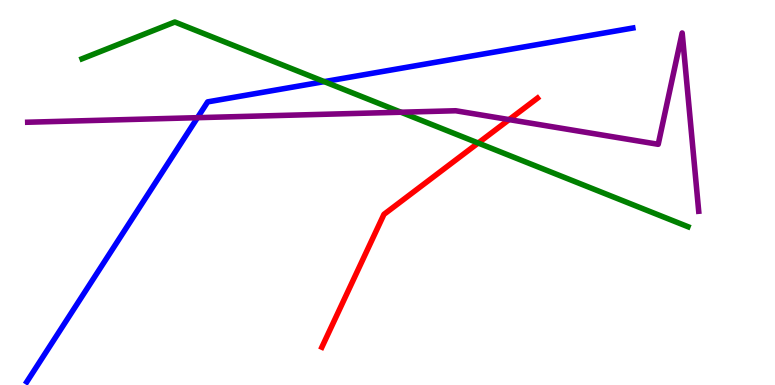[{'lines': ['blue', 'red'], 'intersections': []}, {'lines': ['green', 'red'], 'intersections': [{'x': 6.17, 'y': 6.29}]}, {'lines': ['purple', 'red'], 'intersections': [{'x': 6.57, 'y': 6.89}]}, {'lines': ['blue', 'green'], 'intersections': [{'x': 4.18, 'y': 7.88}]}, {'lines': ['blue', 'purple'], 'intersections': [{'x': 2.55, 'y': 6.94}]}, {'lines': ['green', 'purple'], 'intersections': [{'x': 5.17, 'y': 7.09}]}]